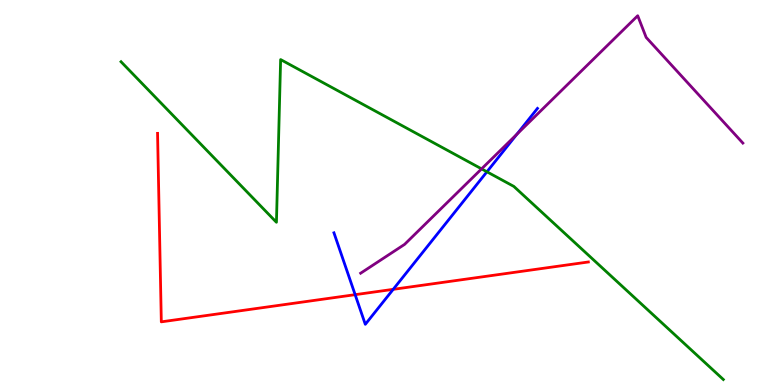[{'lines': ['blue', 'red'], 'intersections': [{'x': 4.58, 'y': 2.35}, {'x': 5.07, 'y': 2.48}]}, {'lines': ['green', 'red'], 'intersections': []}, {'lines': ['purple', 'red'], 'intersections': []}, {'lines': ['blue', 'green'], 'intersections': [{'x': 6.28, 'y': 5.54}]}, {'lines': ['blue', 'purple'], 'intersections': [{'x': 6.67, 'y': 6.51}]}, {'lines': ['green', 'purple'], 'intersections': [{'x': 6.21, 'y': 5.61}]}]